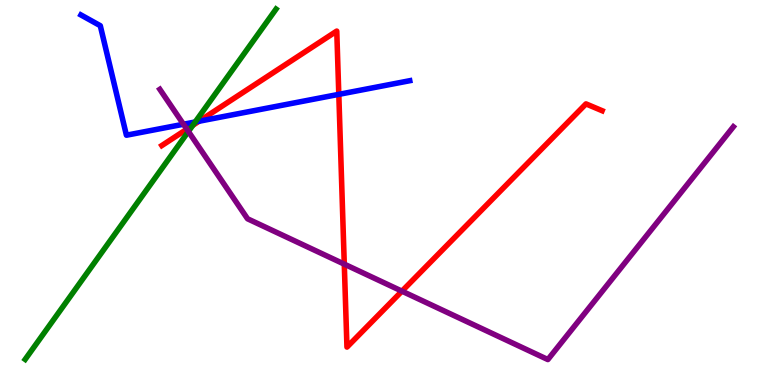[{'lines': ['blue', 'red'], 'intersections': [{'x': 2.57, 'y': 6.85}, {'x': 4.37, 'y': 7.55}]}, {'lines': ['green', 'red'], 'intersections': [{'x': 2.49, 'y': 6.75}]}, {'lines': ['purple', 'red'], 'intersections': [{'x': 2.41, 'y': 6.64}, {'x': 4.44, 'y': 3.14}, {'x': 5.19, 'y': 2.44}]}, {'lines': ['blue', 'green'], 'intersections': [{'x': 2.52, 'y': 6.83}]}, {'lines': ['blue', 'purple'], 'intersections': [{'x': 2.37, 'y': 6.77}]}, {'lines': ['green', 'purple'], 'intersections': [{'x': 2.43, 'y': 6.58}]}]